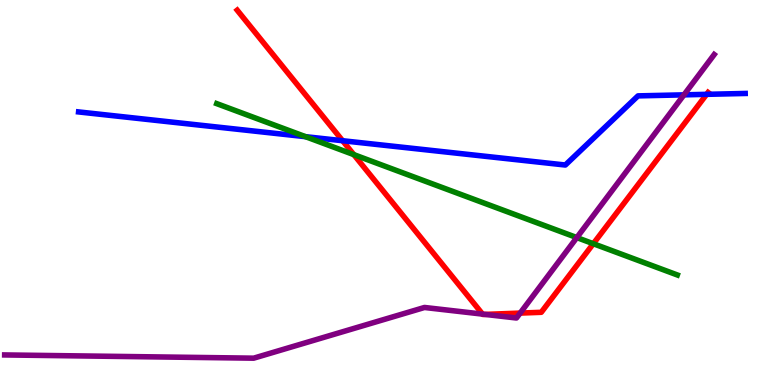[{'lines': ['blue', 'red'], 'intersections': [{'x': 4.42, 'y': 6.34}, {'x': 9.12, 'y': 7.55}]}, {'lines': ['green', 'red'], 'intersections': [{'x': 4.57, 'y': 5.98}, {'x': 7.66, 'y': 3.67}]}, {'lines': ['purple', 'red'], 'intersections': [{'x': 6.23, 'y': 1.84}, {'x': 6.26, 'y': 1.83}, {'x': 6.71, 'y': 1.87}]}, {'lines': ['blue', 'green'], 'intersections': [{'x': 3.94, 'y': 6.45}]}, {'lines': ['blue', 'purple'], 'intersections': [{'x': 8.83, 'y': 7.54}]}, {'lines': ['green', 'purple'], 'intersections': [{'x': 7.44, 'y': 3.83}]}]